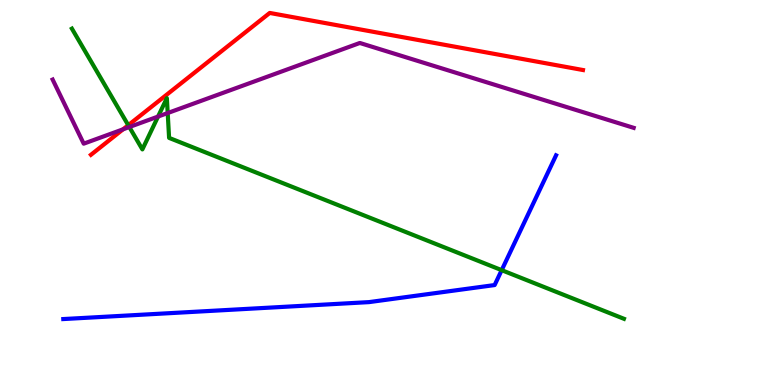[{'lines': ['blue', 'red'], 'intersections': []}, {'lines': ['green', 'red'], 'intersections': [{'x': 1.65, 'y': 6.75}]}, {'lines': ['purple', 'red'], 'intersections': [{'x': 1.59, 'y': 6.64}]}, {'lines': ['blue', 'green'], 'intersections': [{'x': 6.47, 'y': 2.98}]}, {'lines': ['blue', 'purple'], 'intersections': []}, {'lines': ['green', 'purple'], 'intersections': [{'x': 1.67, 'y': 6.7}, {'x': 2.04, 'y': 6.97}, {'x': 2.16, 'y': 7.06}]}]